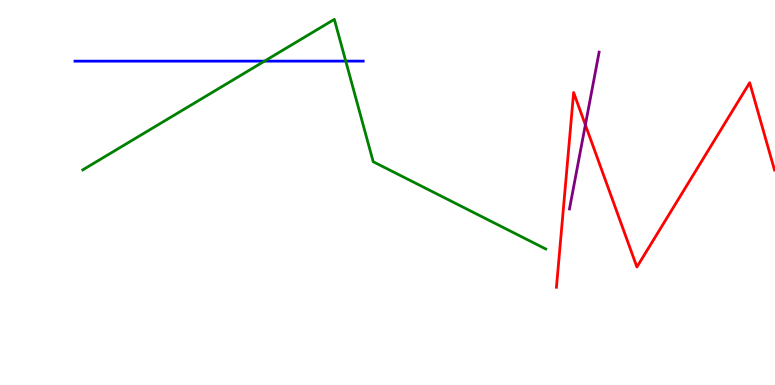[{'lines': ['blue', 'red'], 'intersections': []}, {'lines': ['green', 'red'], 'intersections': []}, {'lines': ['purple', 'red'], 'intersections': [{'x': 7.55, 'y': 6.76}]}, {'lines': ['blue', 'green'], 'intersections': [{'x': 3.41, 'y': 8.41}, {'x': 4.46, 'y': 8.41}]}, {'lines': ['blue', 'purple'], 'intersections': []}, {'lines': ['green', 'purple'], 'intersections': []}]